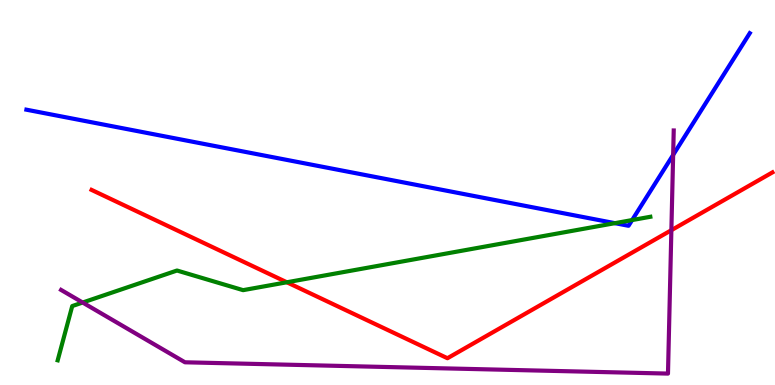[{'lines': ['blue', 'red'], 'intersections': []}, {'lines': ['green', 'red'], 'intersections': [{'x': 3.7, 'y': 2.67}]}, {'lines': ['purple', 'red'], 'intersections': [{'x': 8.66, 'y': 4.02}]}, {'lines': ['blue', 'green'], 'intersections': [{'x': 7.93, 'y': 4.2}, {'x': 8.16, 'y': 4.28}]}, {'lines': ['blue', 'purple'], 'intersections': [{'x': 8.69, 'y': 5.98}]}, {'lines': ['green', 'purple'], 'intersections': [{'x': 1.07, 'y': 2.14}]}]